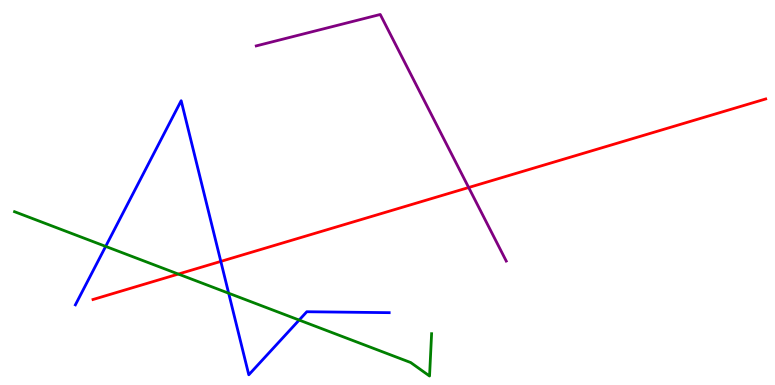[{'lines': ['blue', 'red'], 'intersections': [{'x': 2.85, 'y': 3.21}]}, {'lines': ['green', 'red'], 'intersections': [{'x': 2.3, 'y': 2.88}]}, {'lines': ['purple', 'red'], 'intersections': [{'x': 6.05, 'y': 5.13}]}, {'lines': ['blue', 'green'], 'intersections': [{'x': 1.36, 'y': 3.6}, {'x': 2.95, 'y': 2.38}, {'x': 3.86, 'y': 1.69}]}, {'lines': ['blue', 'purple'], 'intersections': []}, {'lines': ['green', 'purple'], 'intersections': []}]